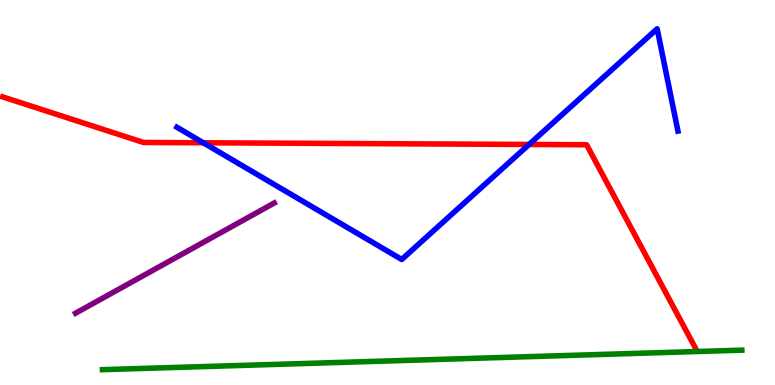[{'lines': ['blue', 'red'], 'intersections': [{'x': 2.62, 'y': 6.29}, {'x': 6.83, 'y': 6.25}]}, {'lines': ['green', 'red'], 'intersections': []}, {'lines': ['purple', 'red'], 'intersections': []}, {'lines': ['blue', 'green'], 'intersections': []}, {'lines': ['blue', 'purple'], 'intersections': []}, {'lines': ['green', 'purple'], 'intersections': []}]